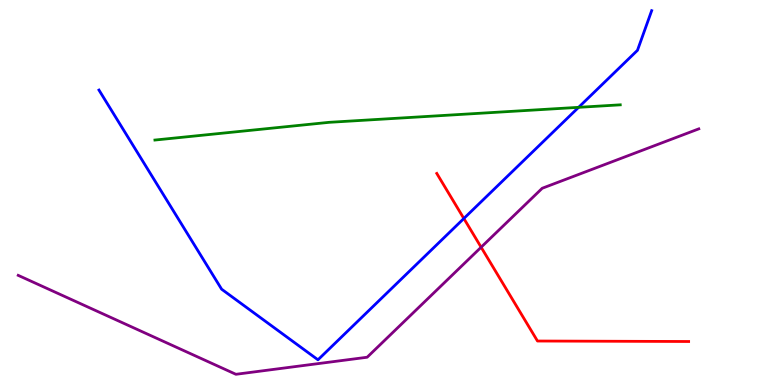[{'lines': ['blue', 'red'], 'intersections': [{'x': 5.99, 'y': 4.32}]}, {'lines': ['green', 'red'], 'intersections': []}, {'lines': ['purple', 'red'], 'intersections': [{'x': 6.21, 'y': 3.58}]}, {'lines': ['blue', 'green'], 'intersections': [{'x': 7.47, 'y': 7.21}]}, {'lines': ['blue', 'purple'], 'intersections': []}, {'lines': ['green', 'purple'], 'intersections': []}]